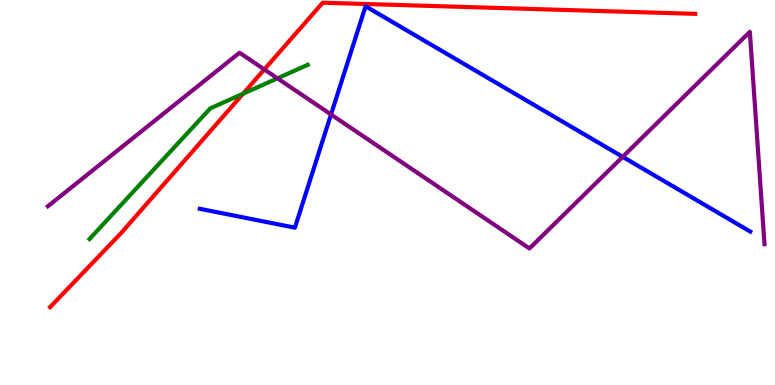[{'lines': ['blue', 'red'], 'intersections': []}, {'lines': ['green', 'red'], 'intersections': [{'x': 3.14, 'y': 7.57}]}, {'lines': ['purple', 'red'], 'intersections': [{'x': 3.41, 'y': 8.2}]}, {'lines': ['blue', 'green'], 'intersections': []}, {'lines': ['blue', 'purple'], 'intersections': [{'x': 4.27, 'y': 7.03}, {'x': 8.03, 'y': 5.93}]}, {'lines': ['green', 'purple'], 'intersections': [{'x': 3.58, 'y': 7.97}]}]